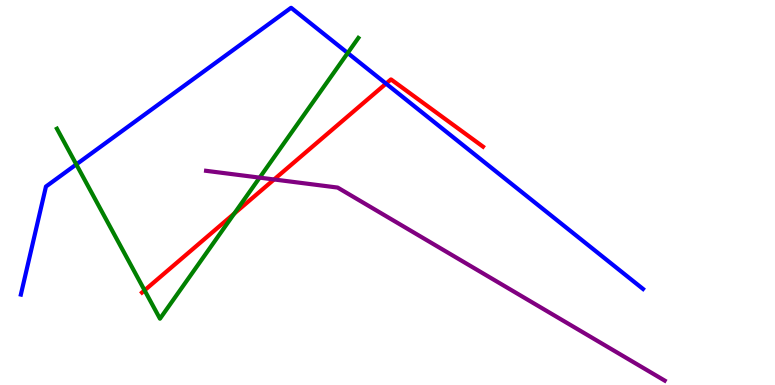[{'lines': ['blue', 'red'], 'intersections': [{'x': 4.98, 'y': 7.83}]}, {'lines': ['green', 'red'], 'intersections': [{'x': 1.87, 'y': 2.46}, {'x': 3.02, 'y': 4.45}]}, {'lines': ['purple', 'red'], 'intersections': [{'x': 3.54, 'y': 5.34}]}, {'lines': ['blue', 'green'], 'intersections': [{'x': 0.984, 'y': 5.73}, {'x': 4.49, 'y': 8.62}]}, {'lines': ['blue', 'purple'], 'intersections': []}, {'lines': ['green', 'purple'], 'intersections': [{'x': 3.35, 'y': 5.39}]}]